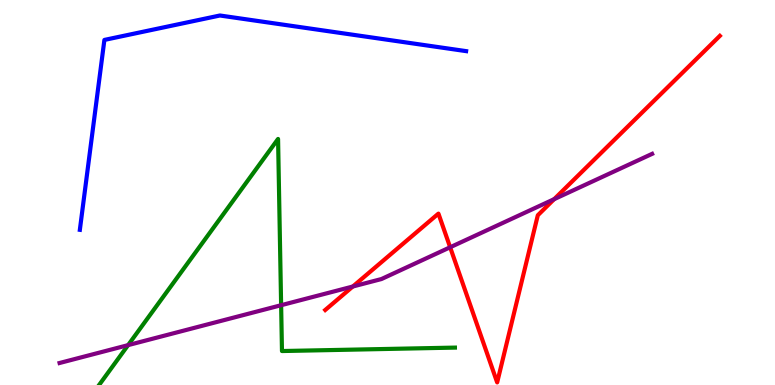[{'lines': ['blue', 'red'], 'intersections': []}, {'lines': ['green', 'red'], 'intersections': []}, {'lines': ['purple', 'red'], 'intersections': [{'x': 4.55, 'y': 2.56}, {'x': 5.81, 'y': 3.58}, {'x': 7.15, 'y': 4.83}]}, {'lines': ['blue', 'green'], 'intersections': []}, {'lines': ['blue', 'purple'], 'intersections': []}, {'lines': ['green', 'purple'], 'intersections': [{'x': 1.65, 'y': 1.04}, {'x': 3.63, 'y': 2.07}]}]